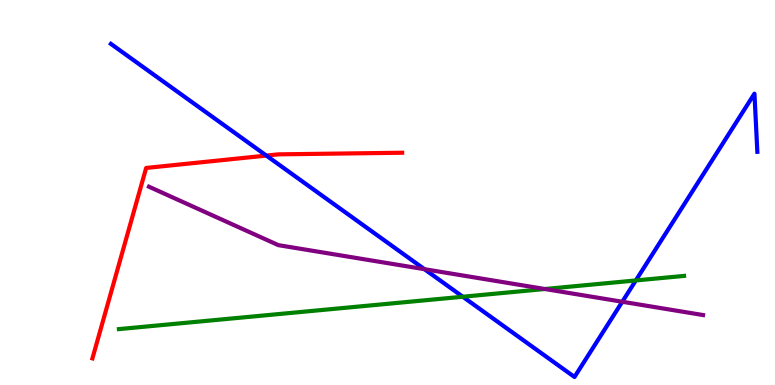[{'lines': ['blue', 'red'], 'intersections': [{'x': 3.44, 'y': 5.96}]}, {'lines': ['green', 'red'], 'intersections': []}, {'lines': ['purple', 'red'], 'intersections': []}, {'lines': ['blue', 'green'], 'intersections': [{'x': 5.97, 'y': 2.29}, {'x': 8.2, 'y': 2.72}]}, {'lines': ['blue', 'purple'], 'intersections': [{'x': 5.48, 'y': 3.01}, {'x': 8.03, 'y': 2.16}]}, {'lines': ['green', 'purple'], 'intersections': [{'x': 7.03, 'y': 2.49}]}]